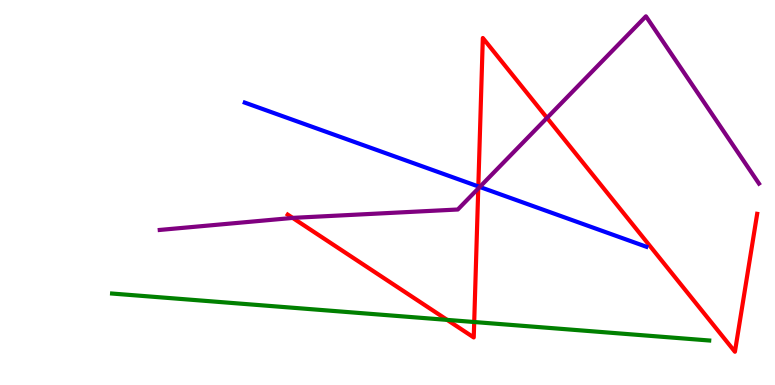[{'lines': ['blue', 'red'], 'intersections': [{'x': 6.17, 'y': 5.16}]}, {'lines': ['green', 'red'], 'intersections': [{'x': 5.77, 'y': 1.69}, {'x': 6.12, 'y': 1.64}]}, {'lines': ['purple', 'red'], 'intersections': [{'x': 3.78, 'y': 4.34}, {'x': 6.17, 'y': 5.1}, {'x': 7.06, 'y': 6.94}]}, {'lines': ['blue', 'green'], 'intersections': []}, {'lines': ['blue', 'purple'], 'intersections': [{'x': 6.19, 'y': 5.14}]}, {'lines': ['green', 'purple'], 'intersections': []}]